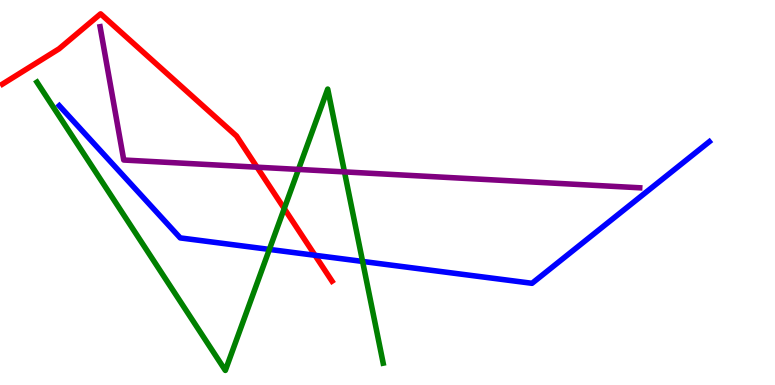[{'lines': ['blue', 'red'], 'intersections': [{'x': 4.06, 'y': 3.37}]}, {'lines': ['green', 'red'], 'intersections': [{'x': 3.67, 'y': 4.58}]}, {'lines': ['purple', 'red'], 'intersections': [{'x': 3.32, 'y': 5.66}]}, {'lines': ['blue', 'green'], 'intersections': [{'x': 3.48, 'y': 3.52}, {'x': 4.68, 'y': 3.21}]}, {'lines': ['blue', 'purple'], 'intersections': []}, {'lines': ['green', 'purple'], 'intersections': [{'x': 3.85, 'y': 5.6}, {'x': 4.44, 'y': 5.54}]}]